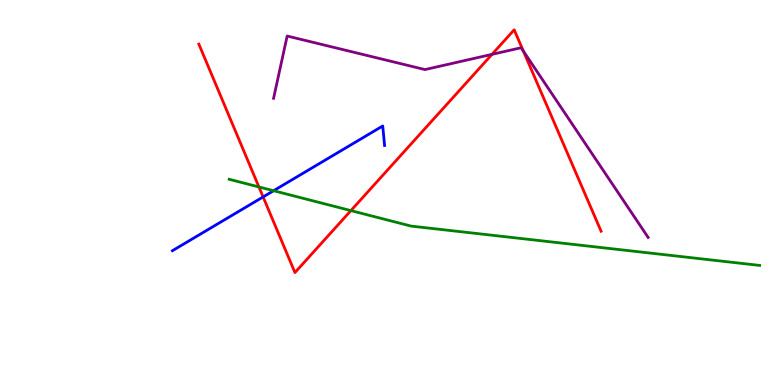[{'lines': ['blue', 'red'], 'intersections': [{'x': 3.4, 'y': 4.89}]}, {'lines': ['green', 'red'], 'intersections': [{'x': 3.34, 'y': 5.14}, {'x': 4.53, 'y': 4.53}]}, {'lines': ['purple', 'red'], 'intersections': [{'x': 6.35, 'y': 8.59}, {'x': 6.75, 'y': 8.67}]}, {'lines': ['blue', 'green'], 'intersections': [{'x': 3.53, 'y': 5.05}]}, {'lines': ['blue', 'purple'], 'intersections': []}, {'lines': ['green', 'purple'], 'intersections': []}]